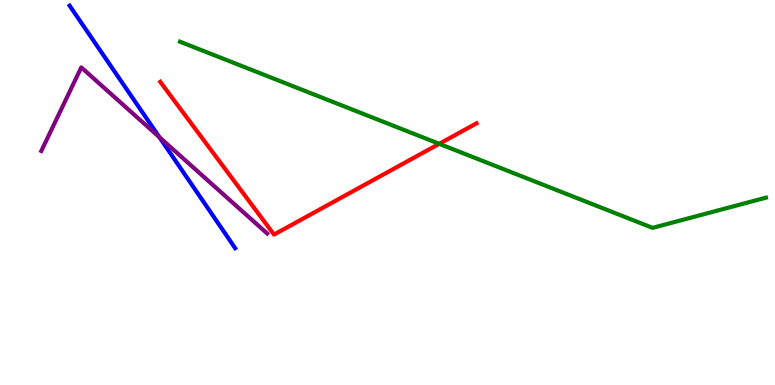[{'lines': ['blue', 'red'], 'intersections': []}, {'lines': ['green', 'red'], 'intersections': [{'x': 5.67, 'y': 6.26}]}, {'lines': ['purple', 'red'], 'intersections': []}, {'lines': ['blue', 'green'], 'intersections': []}, {'lines': ['blue', 'purple'], 'intersections': [{'x': 2.06, 'y': 6.44}]}, {'lines': ['green', 'purple'], 'intersections': []}]